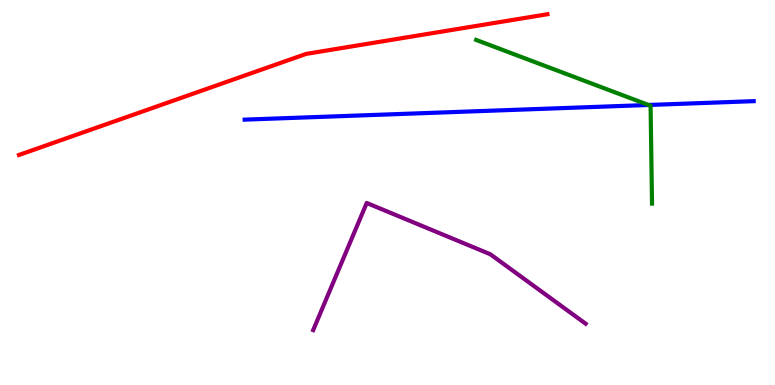[{'lines': ['blue', 'red'], 'intersections': []}, {'lines': ['green', 'red'], 'intersections': []}, {'lines': ['purple', 'red'], 'intersections': []}, {'lines': ['blue', 'green'], 'intersections': [{'x': 8.37, 'y': 7.27}]}, {'lines': ['blue', 'purple'], 'intersections': []}, {'lines': ['green', 'purple'], 'intersections': []}]